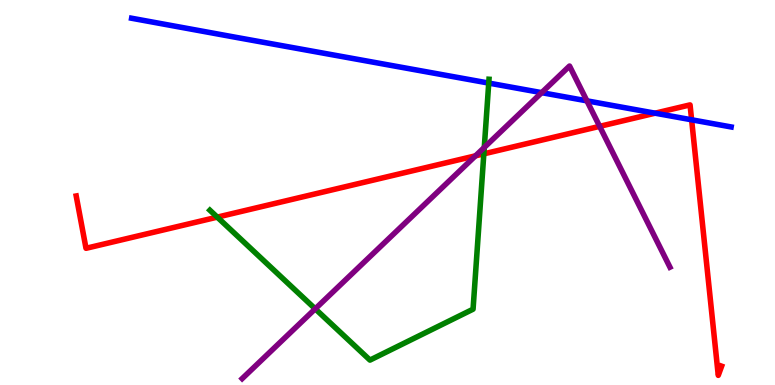[{'lines': ['blue', 'red'], 'intersections': [{'x': 8.45, 'y': 7.06}, {'x': 8.92, 'y': 6.89}]}, {'lines': ['green', 'red'], 'intersections': [{'x': 2.8, 'y': 4.36}, {'x': 6.24, 'y': 6.0}]}, {'lines': ['purple', 'red'], 'intersections': [{'x': 6.14, 'y': 5.95}, {'x': 7.74, 'y': 6.72}]}, {'lines': ['blue', 'green'], 'intersections': [{'x': 6.31, 'y': 7.84}]}, {'lines': ['blue', 'purple'], 'intersections': [{'x': 6.99, 'y': 7.59}, {'x': 7.57, 'y': 7.38}]}, {'lines': ['green', 'purple'], 'intersections': [{'x': 4.07, 'y': 1.98}, {'x': 6.25, 'y': 6.17}]}]